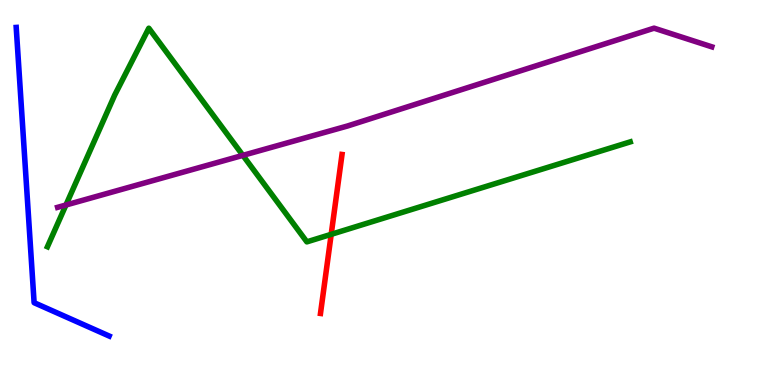[{'lines': ['blue', 'red'], 'intersections': []}, {'lines': ['green', 'red'], 'intersections': [{'x': 4.27, 'y': 3.91}]}, {'lines': ['purple', 'red'], 'intersections': []}, {'lines': ['blue', 'green'], 'intersections': []}, {'lines': ['blue', 'purple'], 'intersections': []}, {'lines': ['green', 'purple'], 'intersections': [{'x': 0.851, 'y': 4.68}, {'x': 3.13, 'y': 5.96}]}]